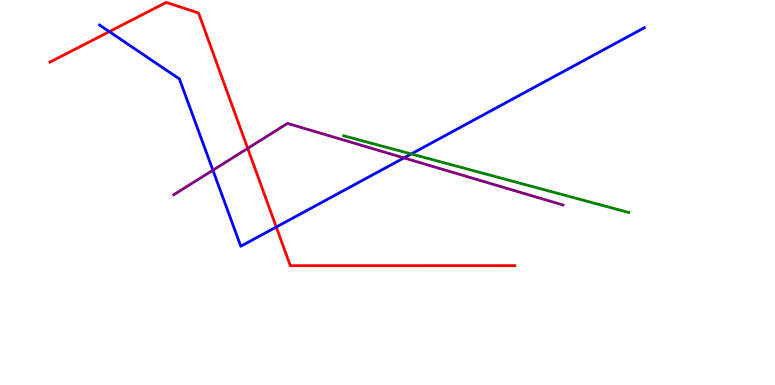[{'lines': ['blue', 'red'], 'intersections': [{'x': 1.41, 'y': 9.18}, {'x': 3.56, 'y': 4.1}]}, {'lines': ['green', 'red'], 'intersections': []}, {'lines': ['purple', 'red'], 'intersections': [{'x': 3.2, 'y': 6.15}]}, {'lines': ['blue', 'green'], 'intersections': [{'x': 5.31, 'y': 6.0}]}, {'lines': ['blue', 'purple'], 'intersections': [{'x': 2.75, 'y': 5.58}, {'x': 5.21, 'y': 5.9}]}, {'lines': ['green', 'purple'], 'intersections': []}]